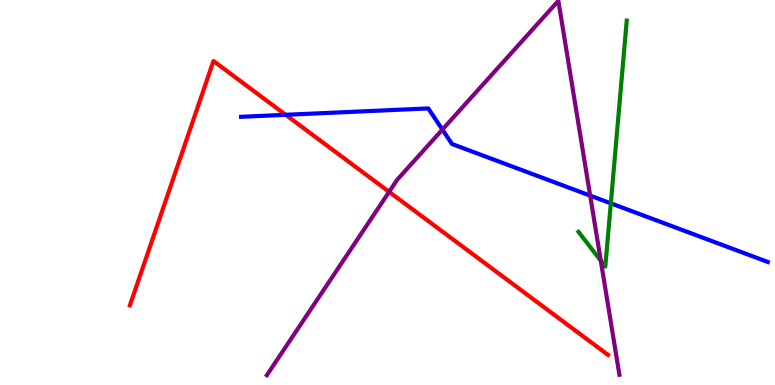[{'lines': ['blue', 'red'], 'intersections': [{'x': 3.69, 'y': 7.02}]}, {'lines': ['green', 'red'], 'intersections': []}, {'lines': ['purple', 'red'], 'intersections': [{'x': 5.02, 'y': 5.02}]}, {'lines': ['blue', 'green'], 'intersections': [{'x': 7.88, 'y': 4.72}]}, {'lines': ['blue', 'purple'], 'intersections': [{'x': 5.71, 'y': 6.63}, {'x': 7.61, 'y': 4.92}]}, {'lines': ['green', 'purple'], 'intersections': [{'x': 7.75, 'y': 3.23}]}]